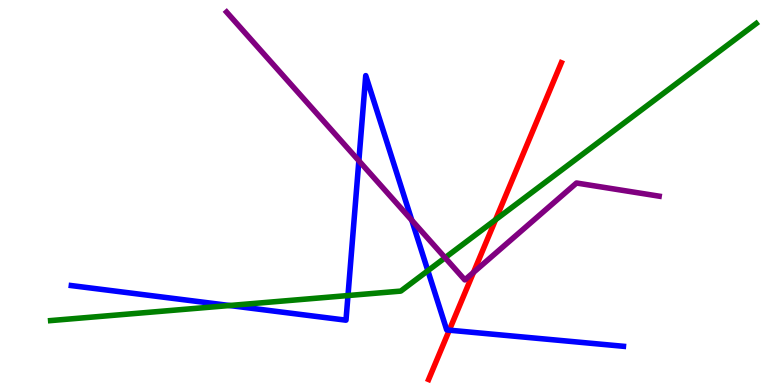[{'lines': ['blue', 'red'], 'intersections': [{'x': 5.8, 'y': 1.42}]}, {'lines': ['green', 'red'], 'intersections': [{'x': 6.39, 'y': 4.29}]}, {'lines': ['purple', 'red'], 'intersections': [{'x': 6.11, 'y': 2.92}]}, {'lines': ['blue', 'green'], 'intersections': [{'x': 2.96, 'y': 2.06}, {'x': 4.49, 'y': 2.32}, {'x': 5.52, 'y': 2.97}]}, {'lines': ['blue', 'purple'], 'intersections': [{'x': 4.63, 'y': 5.82}, {'x': 5.31, 'y': 4.28}]}, {'lines': ['green', 'purple'], 'intersections': [{'x': 5.74, 'y': 3.31}]}]